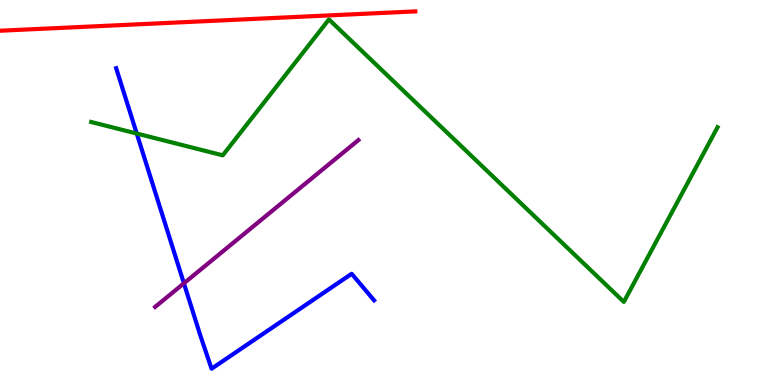[{'lines': ['blue', 'red'], 'intersections': []}, {'lines': ['green', 'red'], 'intersections': []}, {'lines': ['purple', 'red'], 'intersections': []}, {'lines': ['blue', 'green'], 'intersections': [{'x': 1.76, 'y': 6.53}]}, {'lines': ['blue', 'purple'], 'intersections': [{'x': 2.37, 'y': 2.64}]}, {'lines': ['green', 'purple'], 'intersections': []}]